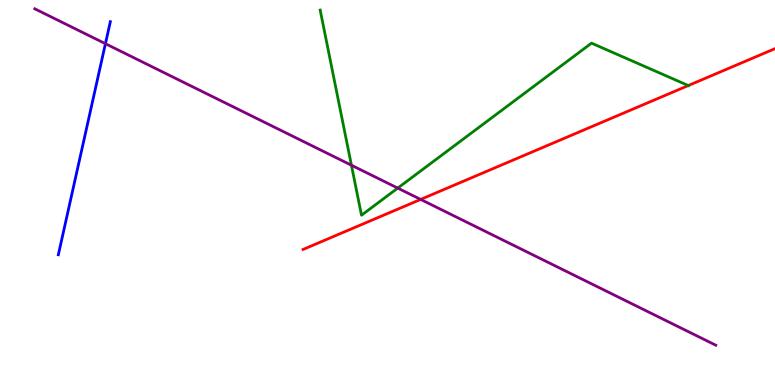[{'lines': ['blue', 'red'], 'intersections': []}, {'lines': ['green', 'red'], 'intersections': [{'x': 8.88, 'y': 7.78}]}, {'lines': ['purple', 'red'], 'intersections': [{'x': 5.43, 'y': 4.82}]}, {'lines': ['blue', 'green'], 'intersections': []}, {'lines': ['blue', 'purple'], 'intersections': [{'x': 1.36, 'y': 8.86}]}, {'lines': ['green', 'purple'], 'intersections': [{'x': 4.53, 'y': 5.71}, {'x': 5.13, 'y': 5.11}]}]